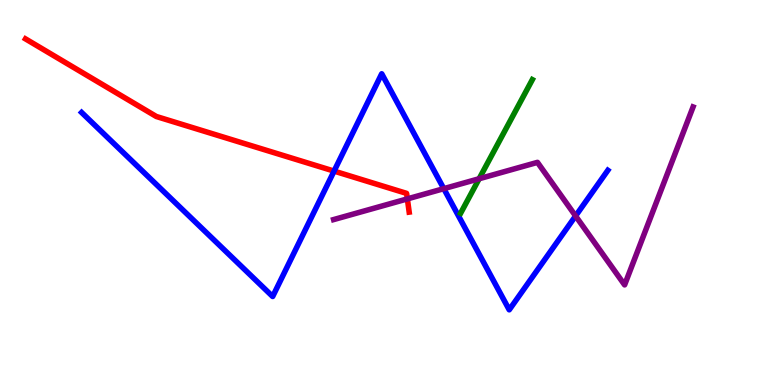[{'lines': ['blue', 'red'], 'intersections': [{'x': 4.31, 'y': 5.56}]}, {'lines': ['green', 'red'], 'intersections': []}, {'lines': ['purple', 'red'], 'intersections': [{'x': 5.26, 'y': 4.83}]}, {'lines': ['blue', 'green'], 'intersections': []}, {'lines': ['blue', 'purple'], 'intersections': [{'x': 5.73, 'y': 5.1}, {'x': 7.43, 'y': 4.39}]}, {'lines': ['green', 'purple'], 'intersections': [{'x': 6.18, 'y': 5.36}]}]